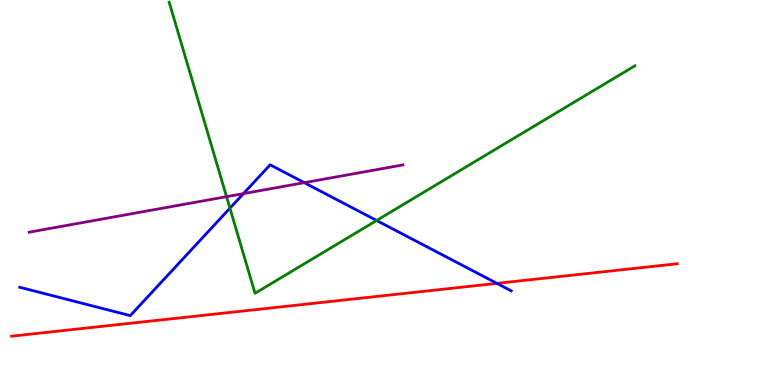[{'lines': ['blue', 'red'], 'intersections': [{'x': 6.41, 'y': 2.64}]}, {'lines': ['green', 'red'], 'intersections': []}, {'lines': ['purple', 'red'], 'intersections': []}, {'lines': ['blue', 'green'], 'intersections': [{'x': 2.97, 'y': 4.59}, {'x': 4.86, 'y': 4.27}]}, {'lines': ['blue', 'purple'], 'intersections': [{'x': 3.14, 'y': 4.97}, {'x': 3.93, 'y': 5.26}]}, {'lines': ['green', 'purple'], 'intersections': [{'x': 2.92, 'y': 4.89}]}]